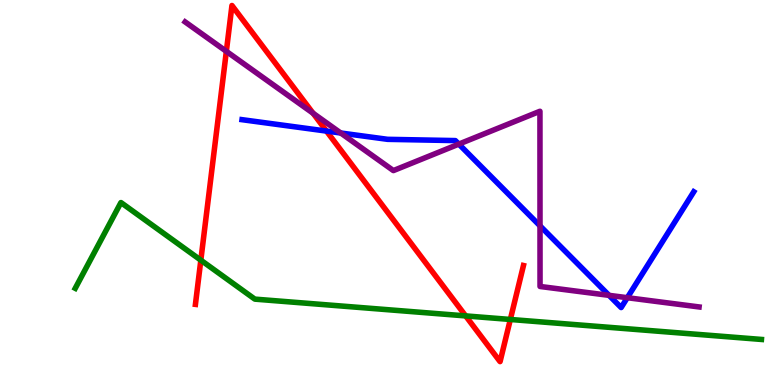[{'lines': ['blue', 'red'], 'intersections': [{'x': 4.21, 'y': 6.6}]}, {'lines': ['green', 'red'], 'intersections': [{'x': 2.59, 'y': 3.24}, {'x': 6.01, 'y': 1.79}, {'x': 6.58, 'y': 1.7}]}, {'lines': ['purple', 'red'], 'intersections': [{'x': 2.92, 'y': 8.67}, {'x': 4.04, 'y': 7.06}]}, {'lines': ['blue', 'green'], 'intersections': []}, {'lines': ['blue', 'purple'], 'intersections': [{'x': 4.4, 'y': 6.55}, {'x': 5.92, 'y': 6.26}, {'x': 6.97, 'y': 4.13}, {'x': 7.86, 'y': 2.33}, {'x': 8.09, 'y': 2.27}]}, {'lines': ['green', 'purple'], 'intersections': []}]